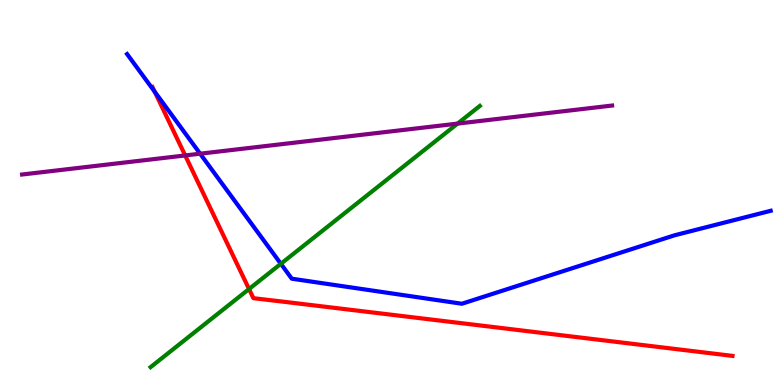[{'lines': ['blue', 'red'], 'intersections': [{'x': 2.0, 'y': 7.62}]}, {'lines': ['green', 'red'], 'intersections': [{'x': 3.21, 'y': 2.49}]}, {'lines': ['purple', 'red'], 'intersections': [{'x': 2.39, 'y': 5.96}]}, {'lines': ['blue', 'green'], 'intersections': [{'x': 3.62, 'y': 3.15}]}, {'lines': ['blue', 'purple'], 'intersections': [{'x': 2.58, 'y': 6.01}]}, {'lines': ['green', 'purple'], 'intersections': [{'x': 5.9, 'y': 6.79}]}]